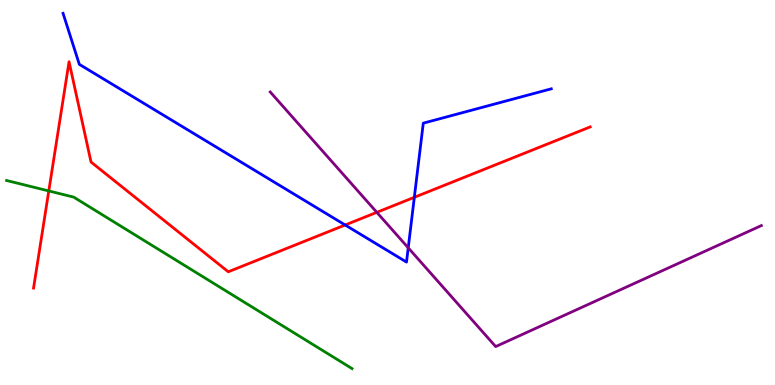[{'lines': ['blue', 'red'], 'intersections': [{'x': 4.45, 'y': 4.16}, {'x': 5.35, 'y': 4.88}]}, {'lines': ['green', 'red'], 'intersections': [{'x': 0.629, 'y': 5.04}]}, {'lines': ['purple', 'red'], 'intersections': [{'x': 4.86, 'y': 4.48}]}, {'lines': ['blue', 'green'], 'intersections': []}, {'lines': ['blue', 'purple'], 'intersections': [{'x': 5.27, 'y': 3.56}]}, {'lines': ['green', 'purple'], 'intersections': []}]